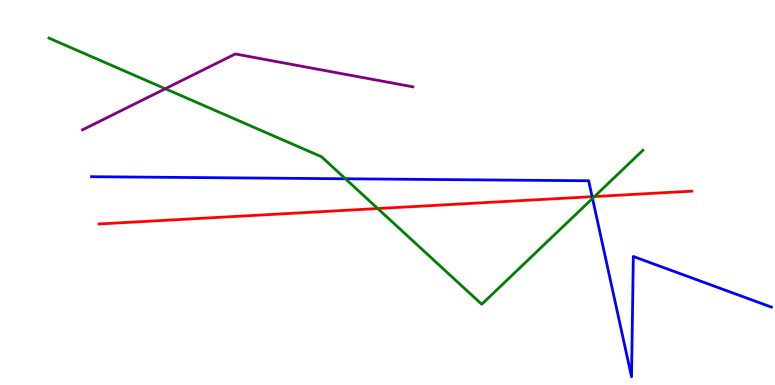[{'lines': ['blue', 'red'], 'intersections': [{'x': 7.64, 'y': 4.89}]}, {'lines': ['green', 'red'], 'intersections': [{'x': 4.87, 'y': 4.58}, {'x': 7.67, 'y': 4.89}]}, {'lines': ['purple', 'red'], 'intersections': []}, {'lines': ['blue', 'green'], 'intersections': [{'x': 4.46, 'y': 5.36}, {'x': 7.65, 'y': 4.85}]}, {'lines': ['blue', 'purple'], 'intersections': []}, {'lines': ['green', 'purple'], 'intersections': [{'x': 2.13, 'y': 7.7}]}]